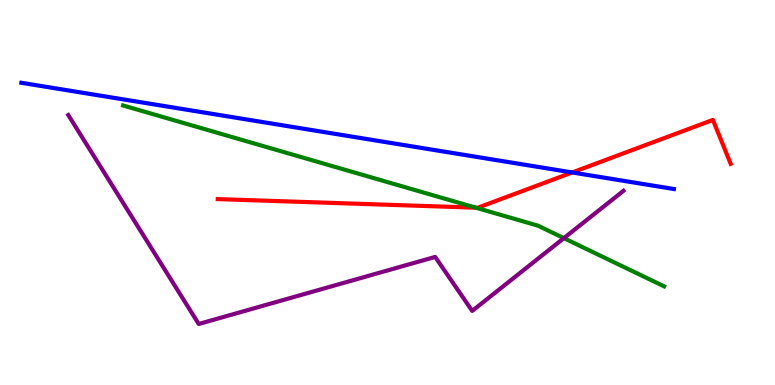[{'lines': ['blue', 'red'], 'intersections': [{'x': 7.38, 'y': 5.52}]}, {'lines': ['green', 'red'], 'intersections': [{'x': 6.14, 'y': 4.61}]}, {'lines': ['purple', 'red'], 'intersections': []}, {'lines': ['blue', 'green'], 'intersections': []}, {'lines': ['blue', 'purple'], 'intersections': []}, {'lines': ['green', 'purple'], 'intersections': [{'x': 7.28, 'y': 3.81}]}]